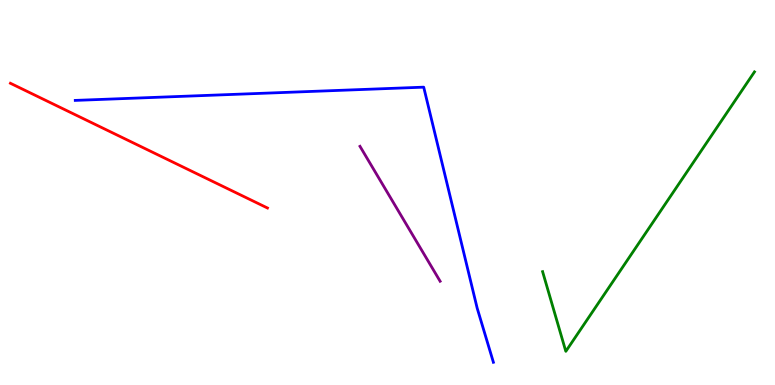[{'lines': ['blue', 'red'], 'intersections': []}, {'lines': ['green', 'red'], 'intersections': []}, {'lines': ['purple', 'red'], 'intersections': []}, {'lines': ['blue', 'green'], 'intersections': []}, {'lines': ['blue', 'purple'], 'intersections': []}, {'lines': ['green', 'purple'], 'intersections': []}]